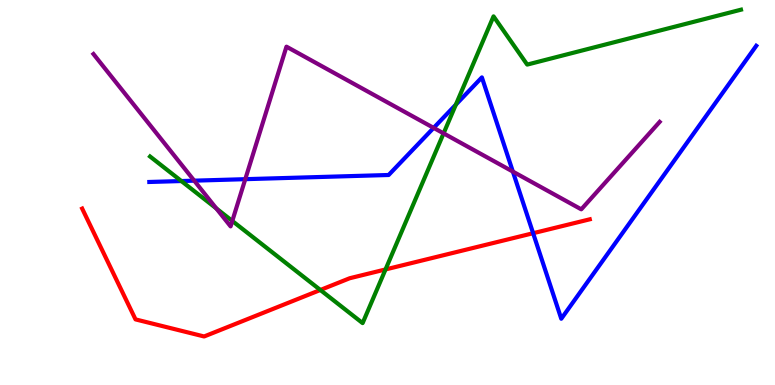[{'lines': ['blue', 'red'], 'intersections': [{'x': 6.88, 'y': 3.94}]}, {'lines': ['green', 'red'], 'intersections': [{'x': 4.13, 'y': 2.47}, {'x': 4.97, 'y': 3.0}]}, {'lines': ['purple', 'red'], 'intersections': []}, {'lines': ['blue', 'green'], 'intersections': [{'x': 2.34, 'y': 5.3}, {'x': 5.88, 'y': 7.28}]}, {'lines': ['blue', 'purple'], 'intersections': [{'x': 2.51, 'y': 5.31}, {'x': 3.16, 'y': 5.35}, {'x': 5.6, 'y': 6.68}, {'x': 6.62, 'y': 5.54}]}, {'lines': ['green', 'purple'], 'intersections': [{'x': 2.79, 'y': 4.59}, {'x': 3.0, 'y': 4.26}, {'x': 5.72, 'y': 6.54}]}]